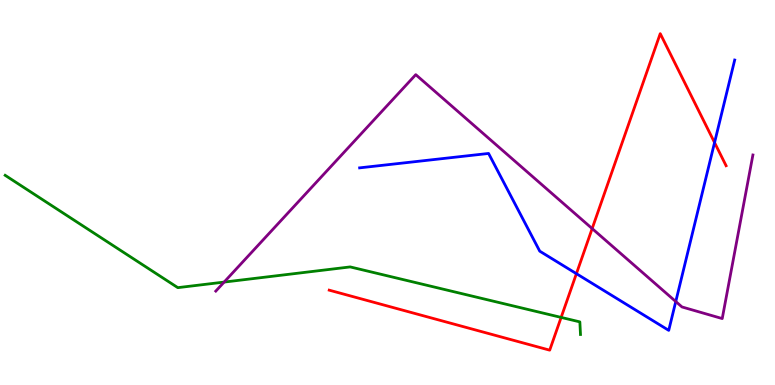[{'lines': ['blue', 'red'], 'intersections': [{'x': 7.44, 'y': 2.89}, {'x': 9.22, 'y': 6.3}]}, {'lines': ['green', 'red'], 'intersections': [{'x': 7.24, 'y': 1.76}]}, {'lines': ['purple', 'red'], 'intersections': [{'x': 7.64, 'y': 4.06}]}, {'lines': ['blue', 'green'], 'intersections': []}, {'lines': ['blue', 'purple'], 'intersections': [{'x': 8.72, 'y': 2.17}]}, {'lines': ['green', 'purple'], 'intersections': [{'x': 2.89, 'y': 2.67}]}]